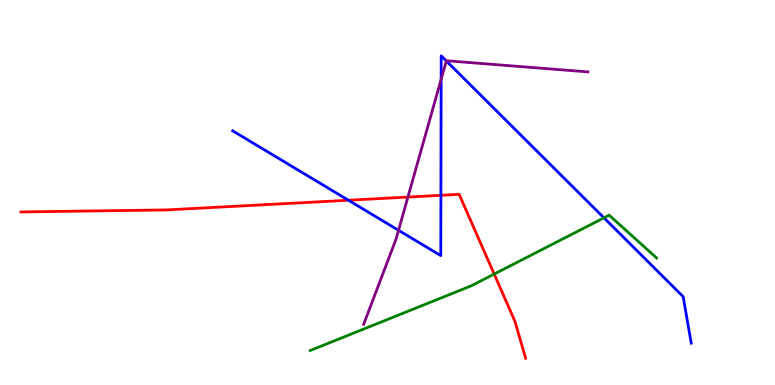[{'lines': ['blue', 'red'], 'intersections': [{'x': 4.5, 'y': 4.8}, {'x': 5.69, 'y': 4.93}]}, {'lines': ['green', 'red'], 'intersections': [{'x': 6.38, 'y': 2.88}]}, {'lines': ['purple', 'red'], 'intersections': [{'x': 5.26, 'y': 4.88}]}, {'lines': ['blue', 'green'], 'intersections': [{'x': 7.79, 'y': 4.34}]}, {'lines': ['blue', 'purple'], 'intersections': [{'x': 5.14, 'y': 4.02}, {'x': 5.69, 'y': 7.94}, {'x': 5.76, 'y': 8.42}]}, {'lines': ['green', 'purple'], 'intersections': []}]